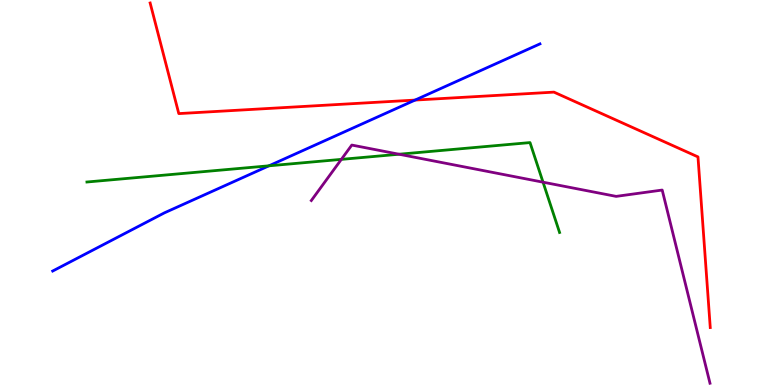[{'lines': ['blue', 'red'], 'intersections': [{'x': 5.36, 'y': 7.4}]}, {'lines': ['green', 'red'], 'intersections': []}, {'lines': ['purple', 'red'], 'intersections': []}, {'lines': ['blue', 'green'], 'intersections': [{'x': 3.47, 'y': 5.69}]}, {'lines': ['blue', 'purple'], 'intersections': []}, {'lines': ['green', 'purple'], 'intersections': [{'x': 4.4, 'y': 5.86}, {'x': 5.15, 'y': 5.99}, {'x': 7.01, 'y': 5.27}]}]